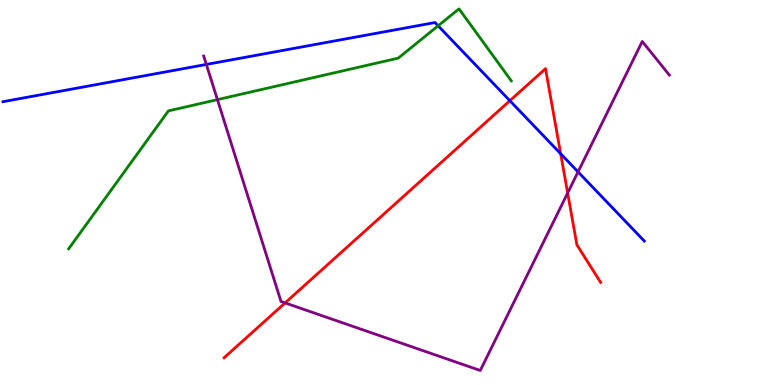[{'lines': ['blue', 'red'], 'intersections': [{'x': 6.58, 'y': 7.38}, {'x': 7.23, 'y': 6.01}]}, {'lines': ['green', 'red'], 'intersections': []}, {'lines': ['purple', 'red'], 'intersections': [{'x': 3.68, 'y': 2.13}, {'x': 7.32, 'y': 4.99}]}, {'lines': ['blue', 'green'], 'intersections': [{'x': 5.65, 'y': 9.33}]}, {'lines': ['blue', 'purple'], 'intersections': [{'x': 2.66, 'y': 8.33}, {'x': 7.46, 'y': 5.54}]}, {'lines': ['green', 'purple'], 'intersections': [{'x': 2.81, 'y': 7.41}]}]